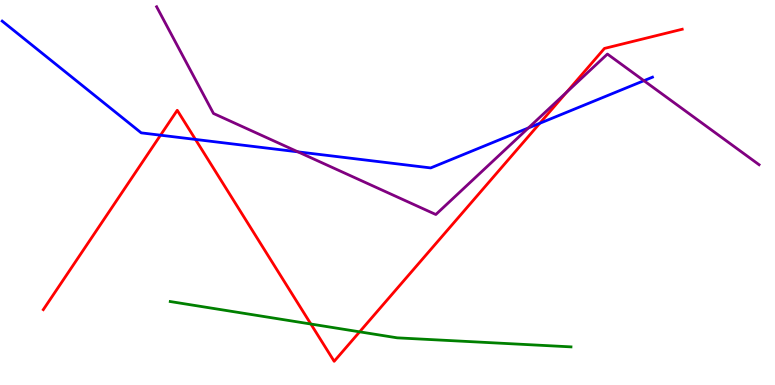[{'lines': ['blue', 'red'], 'intersections': [{'x': 2.07, 'y': 6.49}, {'x': 2.52, 'y': 6.38}, {'x': 6.96, 'y': 6.8}]}, {'lines': ['green', 'red'], 'intersections': [{'x': 4.01, 'y': 1.58}, {'x': 4.64, 'y': 1.38}]}, {'lines': ['purple', 'red'], 'intersections': [{'x': 7.31, 'y': 7.61}]}, {'lines': ['blue', 'green'], 'intersections': []}, {'lines': ['blue', 'purple'], 'intersections': [{'x': 3.84, 'y': 6.06}, {'x': 6.82, 'y': 6.68}, {'x': 8.31, 'y': 7.9}]}, {'lines': ['green', 'purple'], 'intersections': []}]